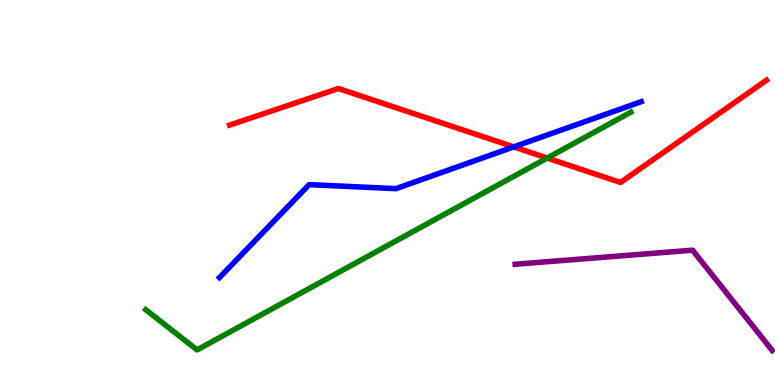[{'lines': ['blue', 'red'], 'intersections': [{'x': 6.63, 'y': 6.18}]}, {'lines': ['green', 'red'], 'intersections': [{'x': 7.06, 'y': 5.9}]}, {'lines': ['purple', 'red'], 'intersections': []}, {'lines': ['blue', 'green'], 'intersections': []}, {'lines': ['blue', 'purple'], 'intersections': []}, {'lines': ['green', 'purple'], 'intersections': []}]